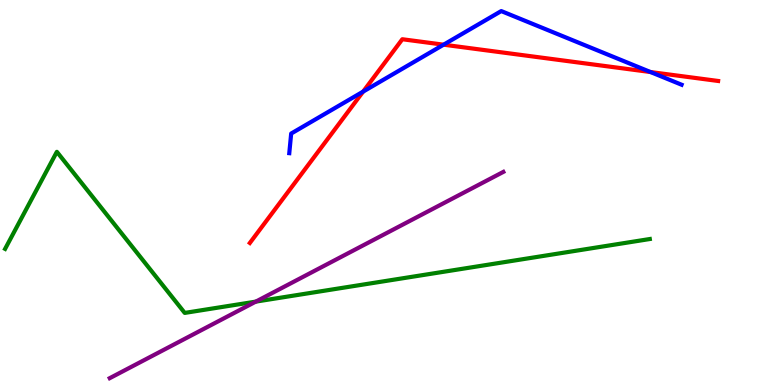[{'lines': ['blue', 'red'], 'intersections': [{'x': 4.69, 'y': 7.62}, {'x': 5.72, 'y': 8.84}, {'x': 8.39, 'y': 8.13}]}, {'lines': ['green', 'red'], 'intersections': []}, {'lines': ['purple', 'red'], 'intersections': []}, {'lines': ['blue', 'green'], 'intersections': []}, {'lines': ['blue', 'purple'], 'intersections': []}, {'lines': ['green', 'purple'], 'intersections': [{'x': 3.3, 'y': 2.17}]}]